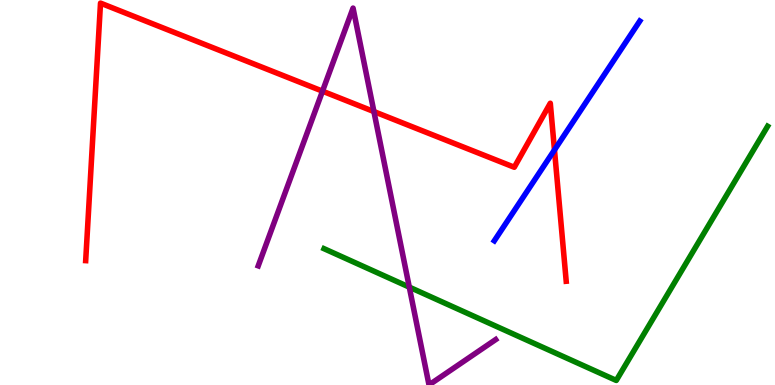[{'lines': ['blue', 'red'], 'intersections': [{'x': 7.15, 'y': 6.11}]}, {'lines': ['green', 'red'], 'intersections': []}, {'lines': ['purple', 'red'], 'intersections': [{'x': 4.16, 'y': 7.63}, {'x': 4.82, 'y': 7.1}]}, {'lines': ['blue', 'green'], 'intersections': []}, {'lines': ['blue', 'purple'], 'intersections': []}, {'lines': ['green', 'purple'], 'intersections': [{'x': 5.28, 'y': 2.54}]}]